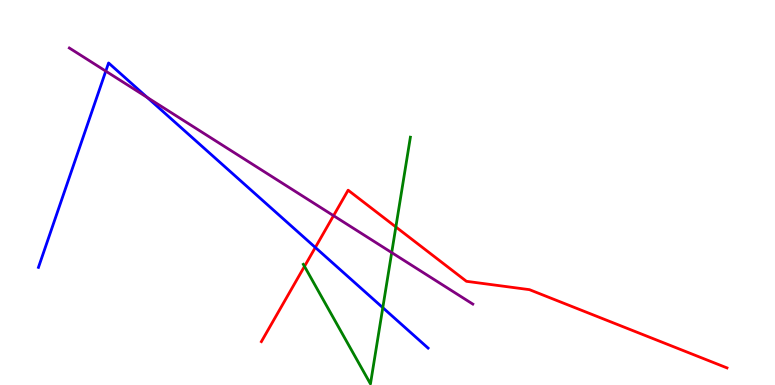[{'lines': ['blue', 'red'], 'intersections': [{'x': 4.07, 'y': 3.57}]}, {'lines': ['green', 'red'], 'intersections': [{'x': 3.93, 'y': 3.08}, {'x': 5.11, 'y': 4.11}]}, {'lines': ['purple', 'red'], 'intersections': [{'x': 4.3, 'y': 4.4}]}, {'lines': ['blue', 'green'], 'intersections': [{'x': 4.94, 'y': 2.01}]}, {'lines': ['blue', 'purple'], 'intersections': [{'x': 1.36, 'y': 8.15}, {'x': 1.9, 'y': 7.47}]}, {'lines': ['green', 'purple'], 'intersections': [{'x': 5.05, 'y': 3.44}]}]